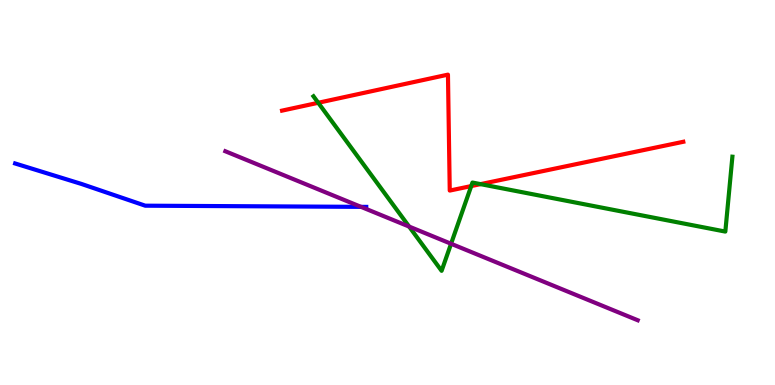[{'lines': ['blue', 'red'], 'intersections': []}, {'lines': ['green', 'red'], 'intersections': [{'x': 4.11, 'y': 7.33}, {'x': 6.08, 'y': 5.17}, {'x': 6.2, 'y': 5.22}]}, {'lines': ['purple', 'red'], 'intersections': []}, {'lines': ['blue', 'green'], 'intersections': []}, {'lines': ['blue', 'purple'], 'intersections': [{'x': 4.66, 'y': 4.63}]}, {'lines': ['green', 'purple'], 'intersections': [{'x': 5.28, 'y': 4.12}, {'x': 5.82, 'y': 3.67}]}]